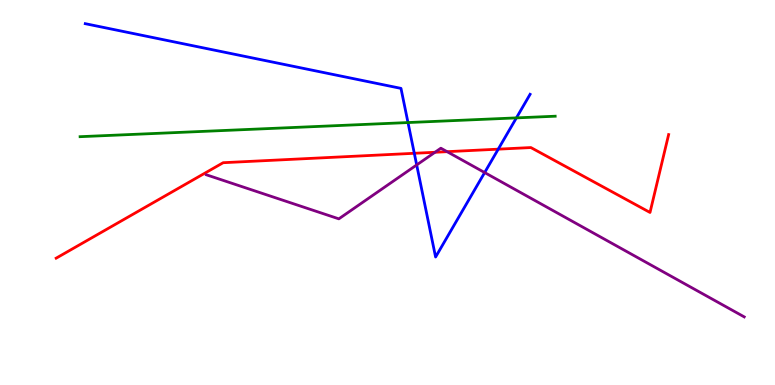[{'lines': ['blue', 'red'], 'intersections': [{'x': 5.35, 'y': 6.02}, {'x': 6.43, 'y': 6.13}]}, {'lines': ['green', 'red'], 'intersections': []}, {'lines': ['purple', 'red'], 'intersections': [{'x': 5.61, 'y': 6.04}, {'x': 5.77, 'y': 6.06}]}, {'lines': ['blue', 'green'], 'intersections': [{'x': 5.26, 'y': 6.82}, {'x': 6.66, 'y': 6.94}]}, {'lines': ['blue', 'purple'], 'intersections': [{'x': 5.38, 'y': 5.72}, {'x': 6.25, 'y': 5.52}]}, {'lines': ['green', 'purple'], 'intersections': []}]